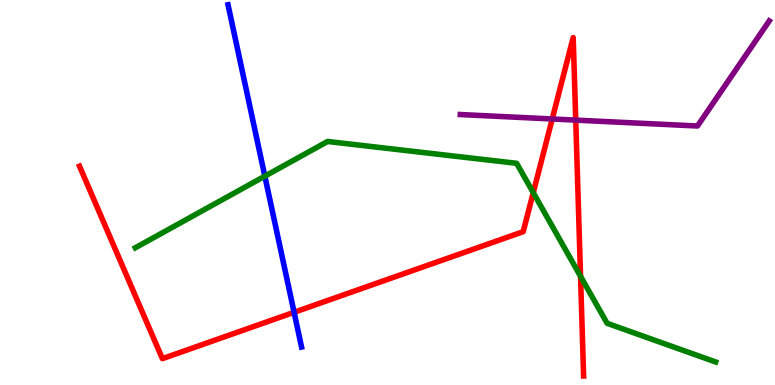[{'lines': ['blue', 'red'], 'intersections': [{'x': 3.79, 'y': 1.89}]}, {'lines': ['green', 'red'], 'intersections': [{'x': 6.88, 'y': 5.0}, {'x': 7.49, 'y': 2.82}]}, {'lines': ['purple', 'red'], 'intersections': [{'x': 7.13, 'y': 6.91}, {'x': 7.43, 'y': 6.88}]}, {'lines': ['blue', 'green'], 'intersections': [{'x': 3.42, 'y': 5.42}]}, {'lines': ['blue', 'purple'], 'intersections': []}, {'lines': ['green', 'purple'], 'intersections': []}]